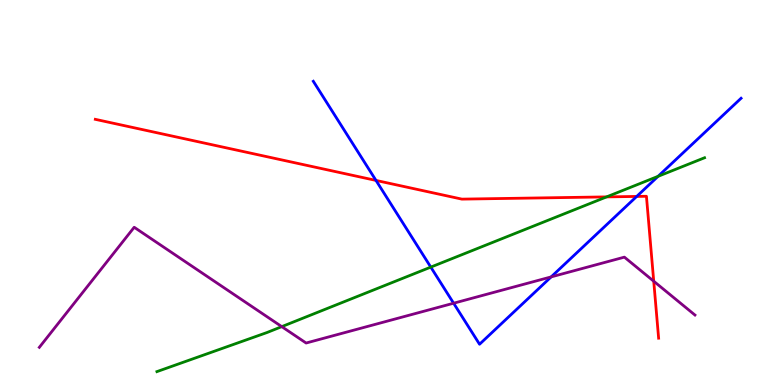[{'lines': ['blue', 'red'], 'intersections': [{'x': 4.85, 'y': 5.31}, {'x': 8.22, 'y': 4.9}]}, {'lines': ['green', 'red'], 'intersections': [{'x': 7.83, 'y': 4.89}]}, {'lines': ['purple', 'red'], 'intersections': [{'x': 8.44, 'y': 2.7}]}, {'lines': ['blue', 'green'], 'intersections': [{'x': 5.56, 'y': 3.06}, {'x': 8.49, 'y': 5.42}]}, {'lines': ['blue', 'purple'], 'intersections': [{'x': 5.85, 'y': 2.12}, {'x': 7.11, 'y': 2.81}]}, {'lines': ['green', 'purple'], 'intersections': [{'x': 3.64, 'y': 1.52}]}]